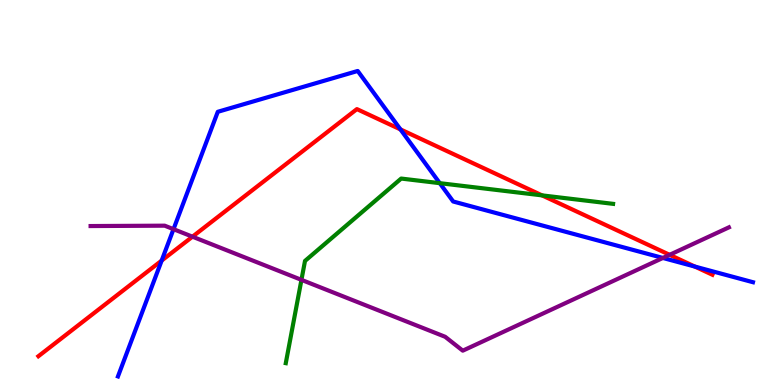[{'lines': ['blue', 'red'], 'intersections': [{'x': 2.09, 'y': 3.23}, {'x': 5.17, 'y': 6.64}, {'x': 8.97, 'y': 3.08}]}, {'lines': ['green', 'red'], 'intersections': [{'x': 6.99, 'y': 4.93}]}, {'lines': ['purple', 'red'], 'intersections': [{'x': 2.48, 'y': 3.85}, {'x': 8.64, 'y': 3.38}]}, {'lines': ['blue', 'green'], 'intersections': [{'x': 5.67, 'y': 5.24}]}, {'lines': ['blue', 'purple'], 'intersections': [{'x': 2.24, 'y': 4.05}, {'x': 8.55, 'y': 3.3}]}, {'lines': ['green', 'purple'], 'intersections': [{'x': 3.89, 'y': 2.73}]}]